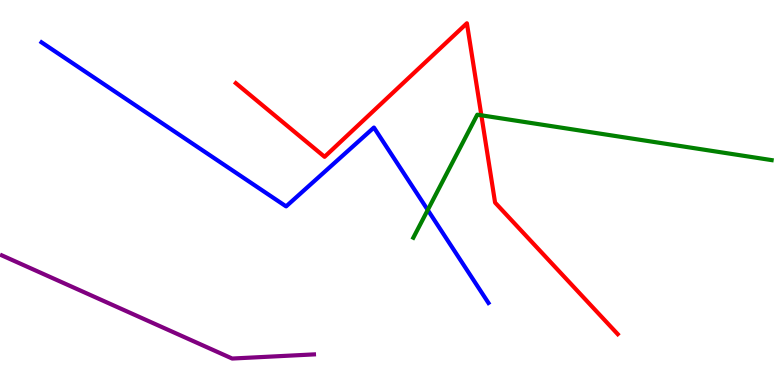[{'lines': ['blue', 'red'], 'intersections': []}, {'lines': ['green', 'red'], 'intersections': [{'x': 6.21, 'y': 7.0}]}, {'lines': ['purple', 'red'], 'intersections': []}, {'lines': ['blue', 'green'], 'intersections': [{'x': 5.52, 'y': 4.55}]}, {'lines': ['blue', 'purple'], 'intersections': []}, {'lines': ['green', 'purple'], 'intersections': []}]